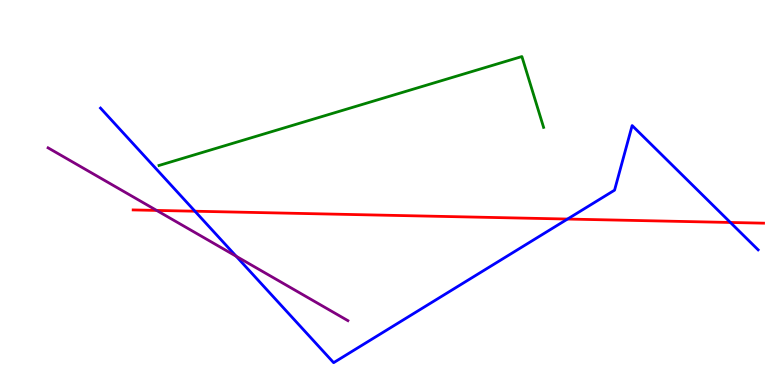[{'lines': ['blue', 'red'], 'intersections': [{'x': 2.52, 'y': 4.51}, {'x': 7.32, 'y': 4.31}, {'x': 9.42, 'y': 4.22}]}, {'lines': ['green', 'red'], 'intersections': []}, {'lines': ['purple', 'red'], 'intersections': [{'x': 2.02, 'y': 4.53}]}, {'lines': ['blue', 'green'], 'intersections': []}, {'lines': ['blue', 'purple'], 'intersections': [{'x': 3.05, 'y': 3.34}]}, {'lines': ['green', 'purple'], 'intersections': []}]